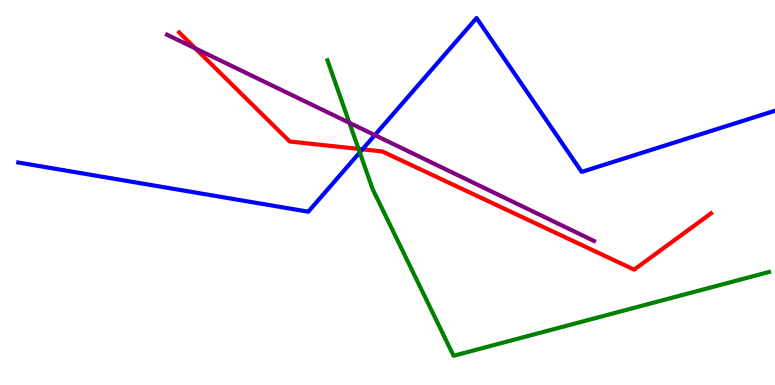[{'lines': ['blue', 'red'], 'intersections': [{'x': 4.68, 'y': 6.12}]}, {'lines': ['green', 'red'], 'intersections': [{'x': 4.63, 'y': 6.13}]}, {'lines': ['purple', 'red'], 'intersections': [{'x': 2.52, 'y': 8.74}]}, {'lines': ['blue', 'green'], 'intersections': [{'x': 4.64, 'y': 6.04}]}, {'lines': ['blue', 'purple'], 'intersections': [{'x': 4.84, 'y': 6.49}]}, {'lines': ['green', 'purple'], 'intersections': [{'x': 4.51, 'y': 6.81}]}]